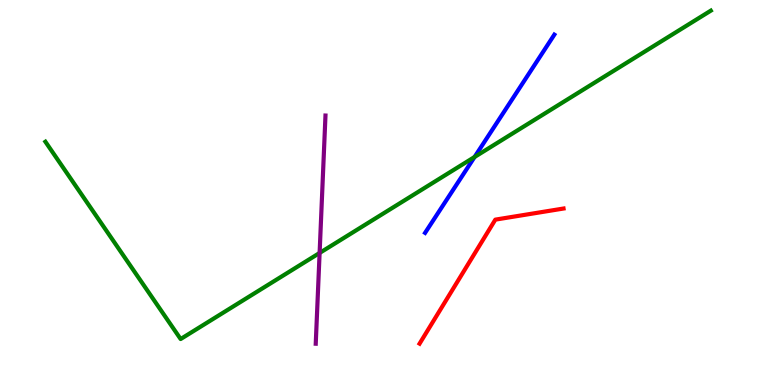[{'lines': ['blue', 'red'], 'intersections': []}, {'lines': ['green', 'red'], 'intersections': []}, {'lines': ['purple', 'red'], 'intersections': []}, {'lines': ['blue', 'green'], 'intersections': [{'x': 6.12, 'y': 5.92}]}, {'lines': ['blue', 'purple'], 'intersections': []}, {'lines': ['green', 'purple'], 'intersections': [{'x': 4.12, 'y': 3.43}]}]